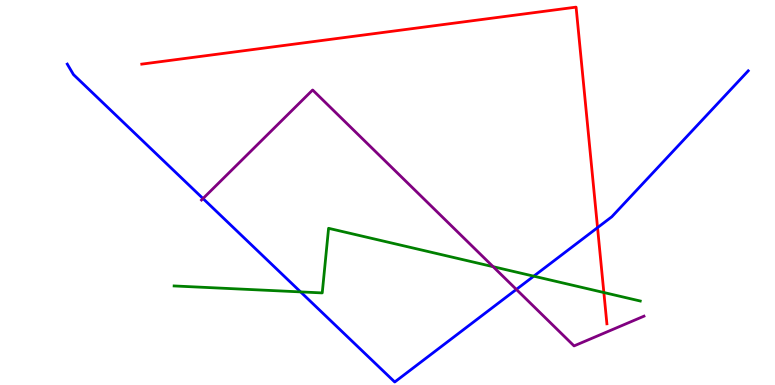[{'lines': ['blue', 'red'], 'intersections': [{'x': 7.71, 'y': 4.09}]}, {'lines': ['green', 'red'], 'intersections': [{'x': 7.79, 'y': 2.4}]}, {'lines': ['purple', 'red'], 'intersections': []}, {'lines': ['blue', 'green'], 'intersections': [{'x': 3.88, 'y': 2.42}, {'x': 6.89, 'y': 2.83}]}, {'lines': ['blue', 'purple'], 'intersections': [{'x': 2.62, 'y': 4.84}, {'x': 6.66, 'y': 2.48}]}, {'lines': ['green', 'purple'], 'intersections': [{'x': 6.36, 'y': 3.07}]}]